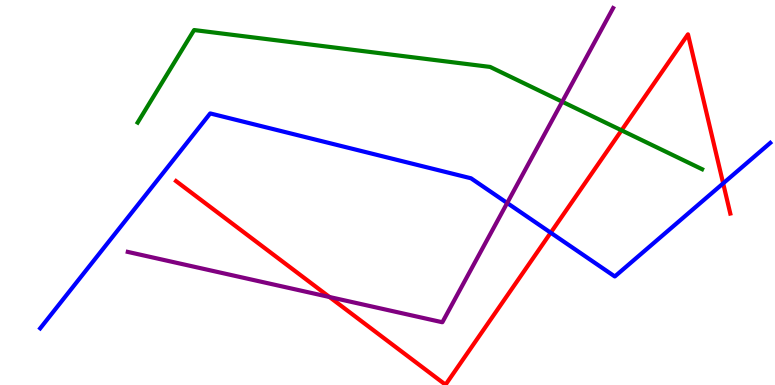[{'lines': ['blue', 'red'], 'intersections': [{'x': 7.11, 'y': 3.96}, {'x': 9.33, 'y': 5.24}]}, {'lines': ['green', 'red'], 'intersections': [{'x': 8.02, 'y': 6.61}]}, {'lines': ['purple', 'red'], 'intersections': [{'x': 4.25, 'y': 2.29}]}, {'lines': ['blue', 'green'], 'intersections': []}, {'lines': ['blue', 'purple'], 'intersections': [{'x': 6.54, 'y': 4.73}]}, {'lines': ['green', 'purple'], 'intersections': [{'x': 7.25, 'y': 7.36}]}]